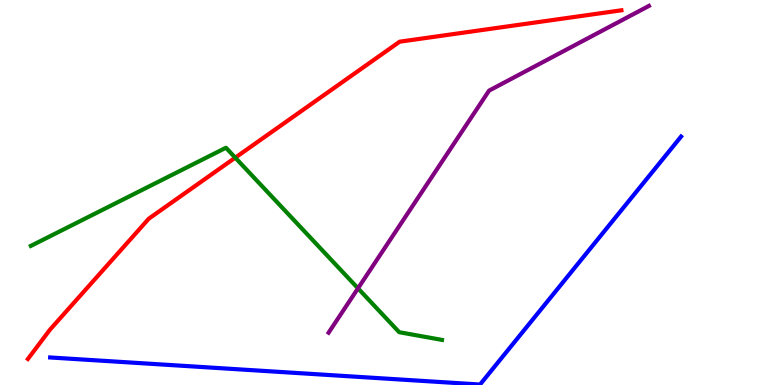[{'lines': ['blue', 'red'], 'intersections': []}, {'lines': ['green', 'red'], 'intersections': [{'x': 3.04, 'y': 5.9}]}, {'lines': ['purple', 'red'], 'intersections': []}, {'lines': ['blue', 'green'], 'intersections': []}, {'lines': ['blue', 'purple'], 'intersections': []}, {'lines': ['green', 'purple'], 'intersections': [{'x': 4.62, 'y': 2.51}]}]